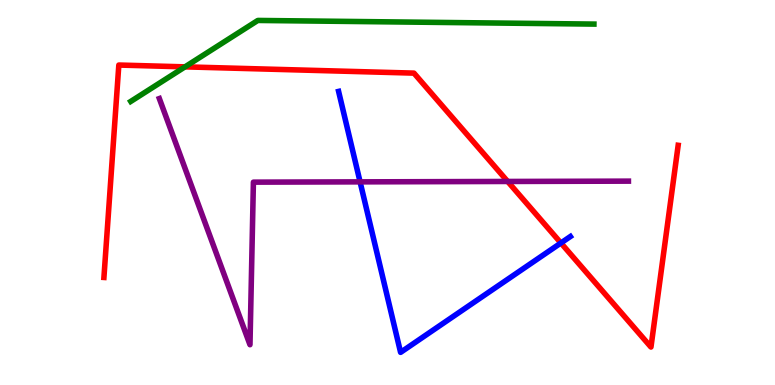[{'lines': ['blue', 'red'], 'intersections': [{'x': 7.24, 'y': 3.69}]}, {'lines': ['green', 'red'], 'intersections': [{'x': 2.39, 'y': 8.26}]}, {'lines': ['purple', 'red'], 'intersections': [{'x': 6.55, 'y': 5.29}]}, {'lines': ['blue', 'green'], 'intersections': []}, {'lines': ['blue', 'purple'], 'intersections': [{'x': 4.65, 'y': 5.28}]}, {'lines': ['green', 'purple'], 'intersections': []}]